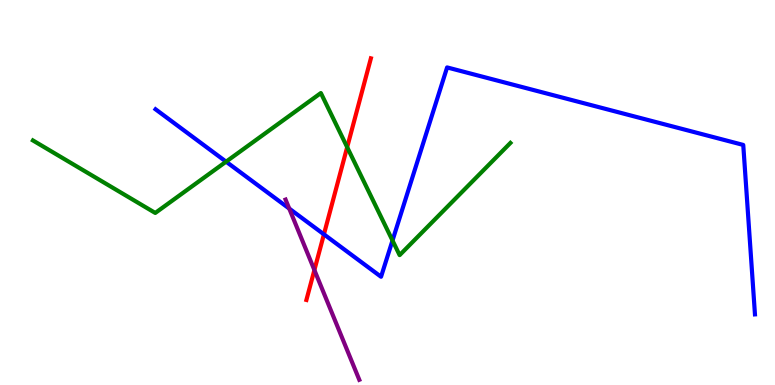[{'lines': ['blue', 'red'], 'intersections': [{'x': 4.18, 'y': 3.91}]}, {'lines': ['green', 'red'], 'intersections': [{'x': 4.48, 'y': 6.18}]}, {'lines': ['purple', 'red'], 'intersections': [{'x': 4.06, 'y': 2.99}]}, {'lines': ['blue', 'green'], 'intersections': [{'x': 2.92, 'y': 5.8}, {'x': 5.06, 'y': 3.75}]}, {'lines': ['blue', 'purple'], 'intersections': [{'x': 3.73, 'y': 4.58}]}, {'lines': ['green', 'purple'], 'intersections': []}]